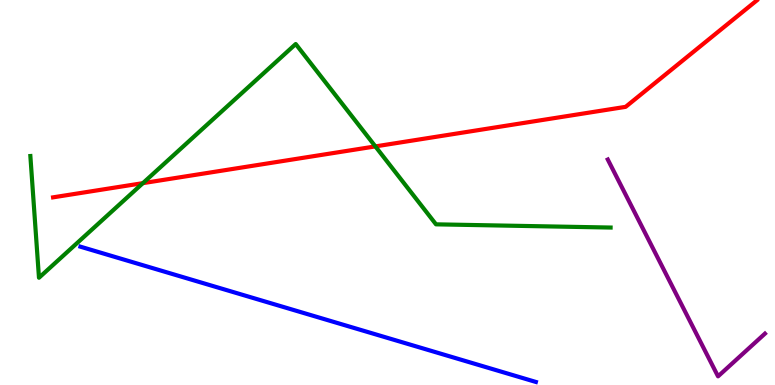[{'lines': ['blue', 'red'], 'intersections': []}, {'lines': ['green', 'red'], 'intersections': [{'x': 1.84, 'y': 5.24}, {'x': 4.84, 'y': 6.2}]}, {'lines': ['purple', 'red'], 'intersections': []}, {'lines': ['blue', 'green'], 'intersections': []}, {'lines': ['blue', 'purple'], 'intersections': []}, {'lines': ['green', 'purple'], 'intersections': []}]